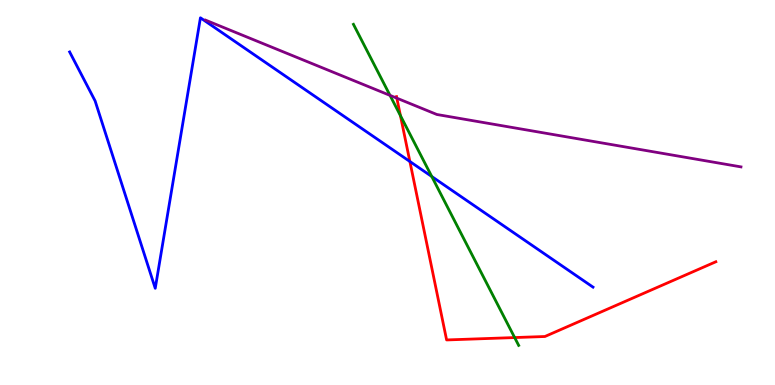[{'lines': ['blue', 'red'], 'intersections': [{'x': 5.29, 'y': 5.81}]}, {'lines': ['green', 'red'], 'intersections': [{'x': 5.17, 'y': 7.0}, {'x': 6.64, 'y': 1.23}]}, {'lines': ['purple', 'red'], 'intersections': [{'x': 5.12, 'y': 7.45}]}, {'lines': ['blue', 'green'], 'intersections': [{'x': 5.57, 'y': 5.42}]}, {'lines': ['blue', 'purple'], 'intersections': []}, {'lines': ['green', 'purple'], 'intersections': [{'x': 5.03, 'y': 7.52}]}]